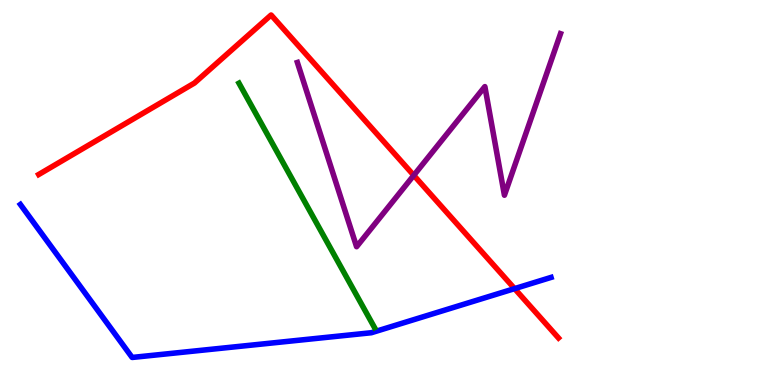[{'lines': ['blue', 'red'], 'intersections': [{'x': 6.64, 'y': 2.5}]}, {'lines': ['green', 'red'], 'intersections': []}, {'lines': ['purple', 'red'], 'intersections': [{'x': 5.34, 'y': 5.45}]}, {'lines': ['blue', 'green'], 'intersections': []}, {'lines': ['blue', 'purple'], 'intersections': []}, {'lines': ['green', 'purple'], 'intersections': []}]